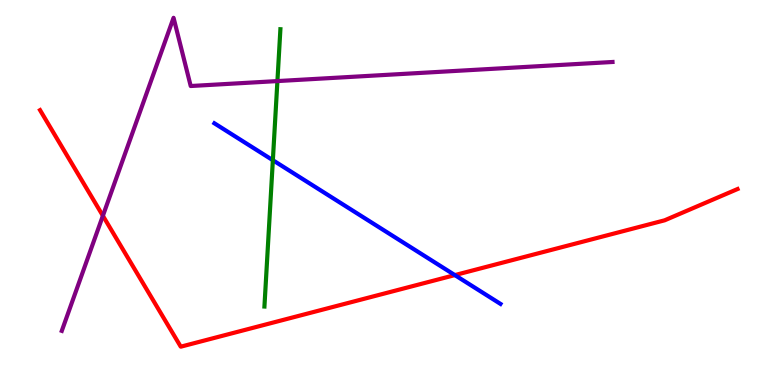[{'lines': ['blue', 'red'], 'intersections': [{'x': 5.87, 'y': 2.85}]}, {'lines': ['green', 'red'], 'intersections': []}, {'lines': ['purple', 'red'], 'intersections': [{'x': 1.33, 'y': 4.4}]}, {'lines': ['blue', 'green'], 'intersections': [{'x': 3.52, 'y': 5.84}]}, {'lines': ['blue', 'purple'], 'intersections': []}, {'lines': ['green', 'purple'], 'intersections': [{'x': 3.58, 'y': 7.89}]}]